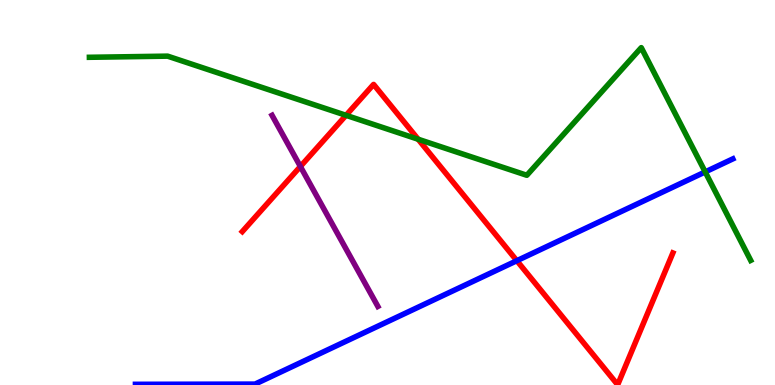[{'lines': ['blue', 'red'], 'intersections': [{'x': 6.67, 'y': 3.23}]}, {'lines': ['green', 'red'], 'intersections': [{'x': 4.46, 'y': 7.0}, {'x': 5.4, 'y': 6.38}]}, {'lines': ['purple', 'red'], 'intersections': [{'x': 3.88, 'y': 5.68}]}, {'lines': ['blue', 'green'], 'intersections': [{'x': 9.1, 'y': 5.53}]}, {'lines': ['blue', 'purple'], 'intersections': []}, {'lines': ['green', 'purple'], 'intersections': []}]